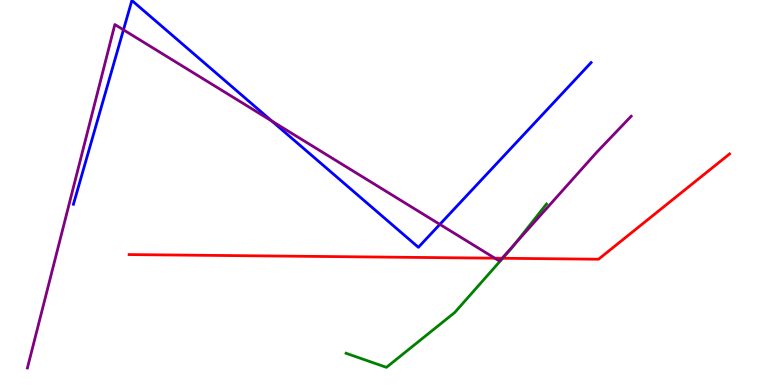[{'lines': ['blue', 'red'], 'intersections': []}, {'lines': ['green', 'red'], 'intersections': [{'x': 6.49, 'y': 3.29}]}, {'lines': ['purple', 'red'], 'intersections': [{'x': 6.38, 'y': 3.29}, {'x': 6.48, 'y': 3.29}]}, {'lines': ['blue', 'green'], 'intersections': []}, {'lines': ['blue', 'purple'], 'intersections': [{'x': 1.59, 'y': 9.23}, {'x': 3.51, 'y': 6.85}, {'x': 5.68, 'y': 4.17}]}, {'lines': ['green', 'purple'], 'intersections': [{'x': 6.65, 'y': 3.67}]}]